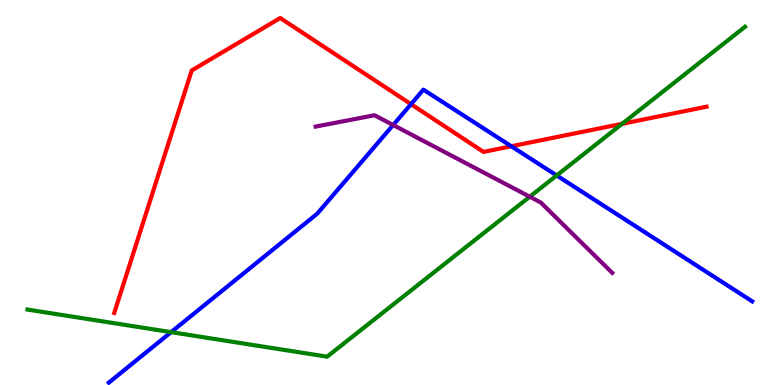[{'lines': ['blue', 'red'], 'intersections': [{'x': 5.3, 'y': 7.29}, {'x': 6.6, 'y': 6.2}]}, {'lines': ['green', 'red'], 'intersections': [{'x': 8.03, 'y': 6.78}]}, {'lines': ['purple', 'red'], 'intersections': []}, {'lines': ['blue', 'green'], 'intersections': [{'x': 2.21, 'y': 1.37}, {'x': 7.18, 'y': 5.44}]}, {'lines': ['blue', 'purple'], 'intersections': [{'x': 5.07, 'y': 6.75}]}, {'lines': ['green', 'purple'], 'intersections': [{'x': 6.84, 'y': 4.89}]}]